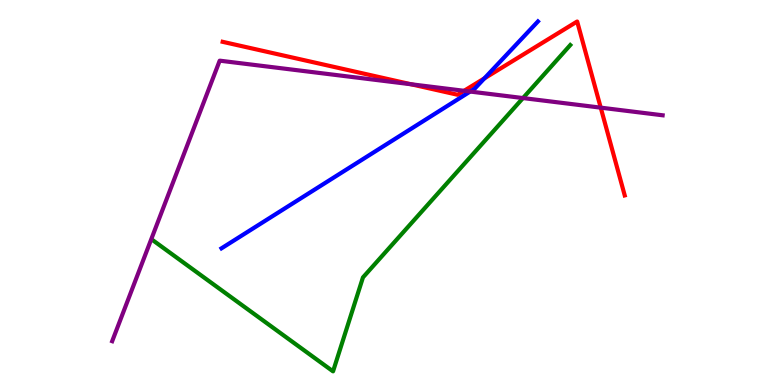[{'lines': ['blue', 'red'], 'intersections': [{'x': 6.25, 'y': 7.97}]}, {'lines': ['green', 'red'], 'intersections': []}, {'lines': ['purple', 'red'], 'intersections': [{'x': 5.3, 'y': 7.81}, {'x': 5.99, 'y': 7.64}, {'x': 7.75, 'y': 7.2}]}, {'lines': ['blue', 'green'], 'intersections': []}, {'lines': ['blue', 'purple'], 'intersections': [{'x': 6.07, 'y': 7.62}]}, {'lines': ['green', 'purple'], 'intersections': [{'x': 6.75, 'y': 7.45}]}]